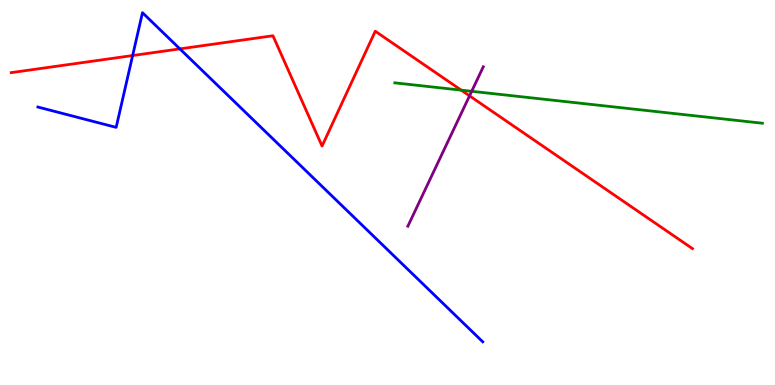[{'lines': ['blue', 'red'], 'intersections': [{'x': 1.71, 'y': 8.56}, {'x': 2.32, 'y': 8.73}]}, {'lines': ['green', 'red'], 'intersections': [{'x': 5.95, 'y': 7.66}]}, {'lines': ['purple', 'red'], 'intersections': [{'x': 6.06, 'y': 7.51}]}, {'lines': ['blue', 'green'], 'intersections': []}, {'lines': ['blue', 'purple'], 'intersections': []}, {'lines': ['green', 'purple'], 'intersections': [{'x': 6.09, 'y': 7.63}]}]